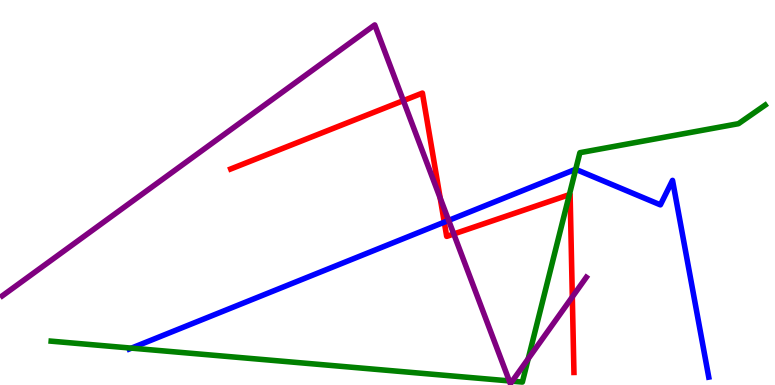[{'lines': ['blue', 'red'], 'intersections': [{'x': 5.73, 'y': 4.23}]}, {'lines': ['green', 'red'], 'intersections': [{'x': 7.35, 'y': 4.94}]}, {'lines': ['purple', 'red'], 'intersections': [{'x': 5.2, 'y': 7.39}, {'x': 5.68, 'y': 4.86}, {'x': 5.86, 'y': 3.92}, {'x': 7.38, 'y': 2.29}]}, {'lines': ['blue', 'green'], 'intersections': [{'x': 1.7, 'y': 0.958}, {'x': 7.43, 'y': 5.6}]}, {'lines': ['blue', 'purple'], 'intersections': [{'x': 5.79, 'y': 4.28}]}, {'lines': ['green', 'purple'], 'intersections': [{'x': 6.57, 'y': 0.106}, {'x': 6.61, 'y': 0.0993}, {'x': 6.82, 'y': 0.681}]}]